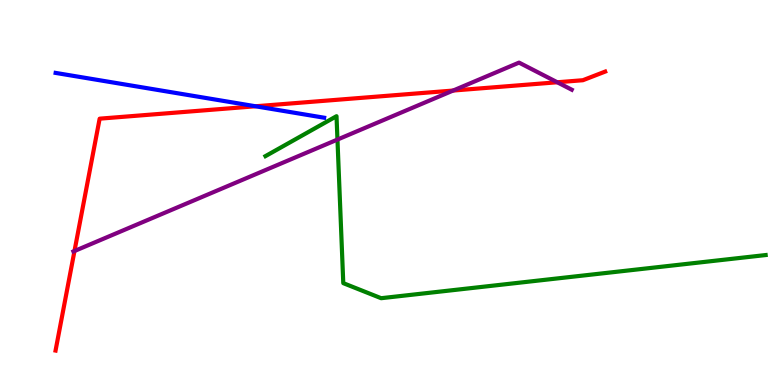[{'lines': ['blue', 'red'], 'intersections': [{'x': 3.3, 'y': 7.24}]}, {'lines': ['green', 'red'], 'intersections': []}, {'lines': ['purple', 'red'], 'intersections': [{'x': 0.961, 'y': 3.48}, {'x': 5.85, 'y': 7.65}, {'x': 7.19, 'y': 7.86}]}, {'lines': ['blue', 'green'], 'intersections': []}, {'lines': ['blue', 'purple'], 'intersections': []}, {'lines': ['green', 'purple'], 'intersections': [{'x': 4.35, 'y': 6.37}]}]